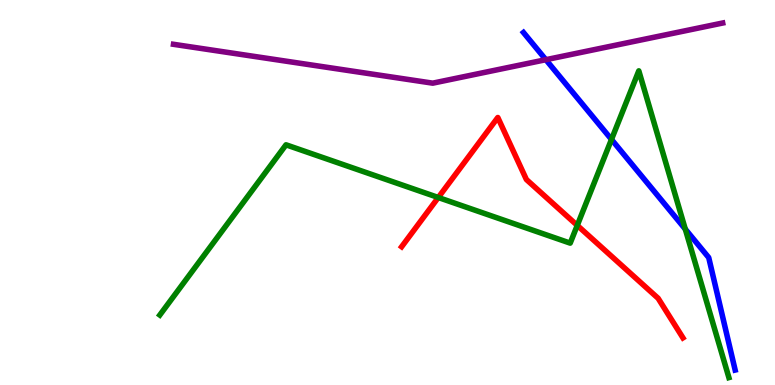[{'lines': ['blue', 'red'], 'intersections': []}, {'lines': ['green', 'red'], 'intersections': [{'x': 5.66, 'y': 4.87}, {'x': 7.45, 'y': 4.15}]}, {'lines': ['purple', 'red'], 'intersections': []}, {'lines': ['blue', 'green'], 'intersections': [{'x': 7.89, 'y': 6.38}, {'x': 8.84, 'y': 4.05}]}, {'lines': ['blue', 'purple'], 'intersections': [{'x': 7.04, 'y': 8.45}]}, {'lines': ['green', 'purple'], 'intersections': []}]